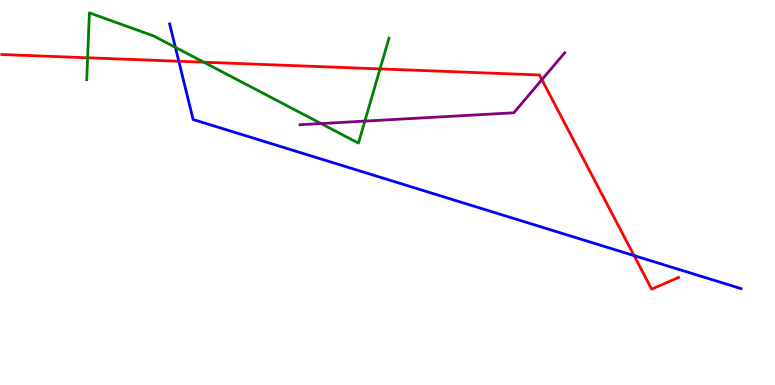[{'lines': ['blue', 'red'], 'intersections': [{'x': 2.31, 'y': 8.41}, {'x': 8.18, 'y': 3.36}]}, {'lines': ['green', 'red'], 'intersections': [{'x': 1.13, 'y': 8.5}, {'x': 2.63, 'y': 8.38}, {'x': 4.9, 'y': 8.21}]}, {'lines': ['purple', 'red'], 'intersections': [{'x': 6.99, 'y': 7.93}]}, {'lines': ['blue', 'green'], 'intersections': [{'x': 2.26, 'y': 8.77}]}, {'lines': ['blue', 'purple'], 'intersections': []}, {'lines': ['green', 'purple'], 'intersections': [{'x': 4.14, 'y': 6.79}, {'x': 4.71, 'y': 6.85}]}]